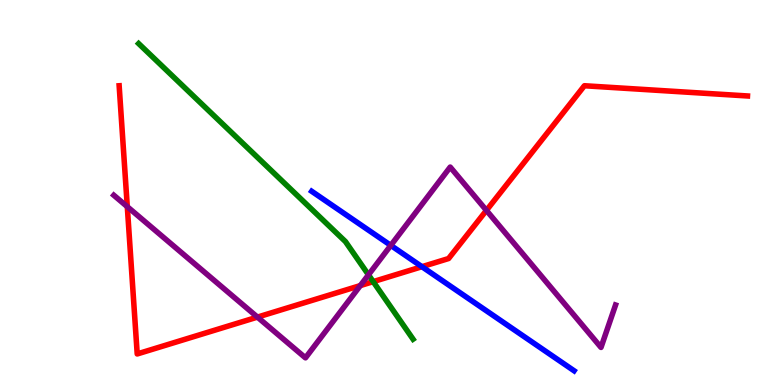[{'lines': ['blue', 'red'], 'intersections': [{'x': 5.44, 'y': 3.07}]}, {'lines': ['green', 'red'], 'intersections': [{'x': 4.82, 'y': 2.68}]}, {'lines': ['purple', 'red'], 'intersections': [{'x': 1.64, 'y': 4.63}, {'x': 3.32, 'y': 1.76}, {'x': 4.65, 'y': 2.58}, {'x': 6.28, 'y': 4.54}]}, {'lines': ['blue', 'green'], 'intersections': []}, {'lines': ['blue', 'purple'], 'intersections': [{'x': 5.04, 'y': 3.63}]}, {'lines': ['green', 'purple'], 'intersections': [{'x': 4.75, 'y': 2.86}]}]